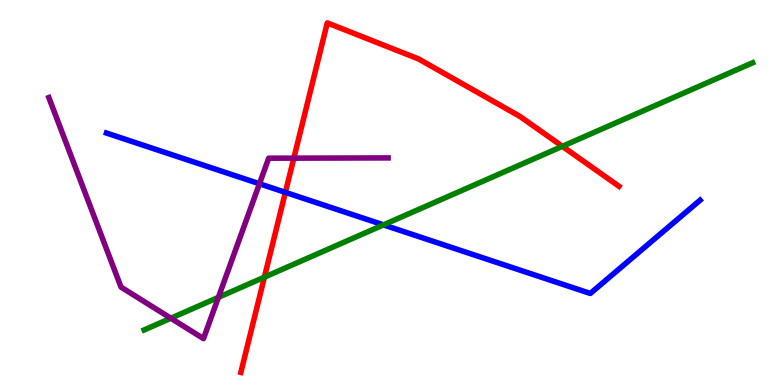[{'lines': ['blue', 'red'], 'intersections': [{'x': 3.68, 'y': 5.0}]}, {'lines': ['green', 'red'], 'intersections': [{'x': 3.41, 'y': 2.8}, {'x': 7.26, 'y': 6.2}]}, {'lines': ['purple', 'red'], 'intersections': [{'x': 3.79, 'y': 5.89}]}, {'lines': ['blue', 'green'], 'intersections': [{'x': 4.95, 'y': 4.16}]}, {'lines': ['blue', 'purple'], 'intersections': [{'x': 3.35, 'y': 5.23}]}, {'lines': ['green', 'purple'], 'intersections': [{'x': 2.2, 'y': 1.73}, {'x': 2.82, 'y': 2.28}]}]